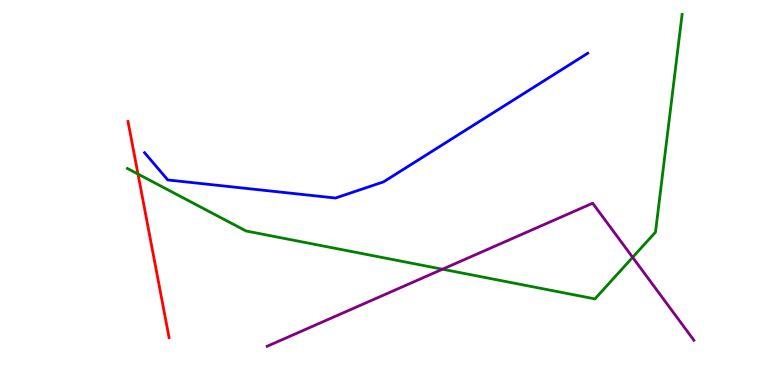[{'lines': ['blue', 'red'], 'intersections': []}, {'lines': ['green', 'red'], 'intersections': [{'x': 1.78, 'y': 5.48}]}, {'lines': ['purple', 'red'], 'intersections': []}, {'lines': ['blue', 'green'], 'intersections': []}, {'lines': ['blue', 'purple'], 'intersections': []}, {'lines': ['green', 'purple'], 'intersections': [{'x': 5.71, 'y': 3.01}, {'x': 8.16, 'y': 3.32}]}]